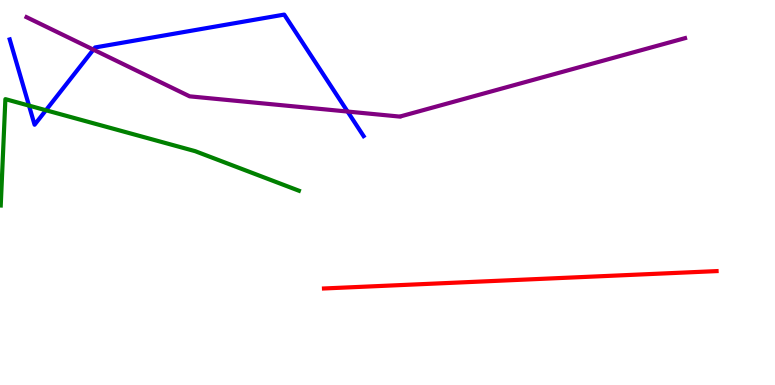[{'lines': ['blue', 'red'], 'intersections': []}, {'lines': ['green', 'red'], 'intersections': []}, {'lines': ['purple', 'red'], 'intersections': []}, {'lines': ['blue', 'green'], 'intersections': [{'x': 0.374, 'y': 7.26}, {'x': 0.593, 'y': 7.14}]}, {'lines': ['blue', 'purple'], 'intersections': [{'x': 1.21, 'y': 8.71}, {'x': 4.48, 'y': 7.1}]}, {'lines': ['green', 'purple'], 'intersections': []}]